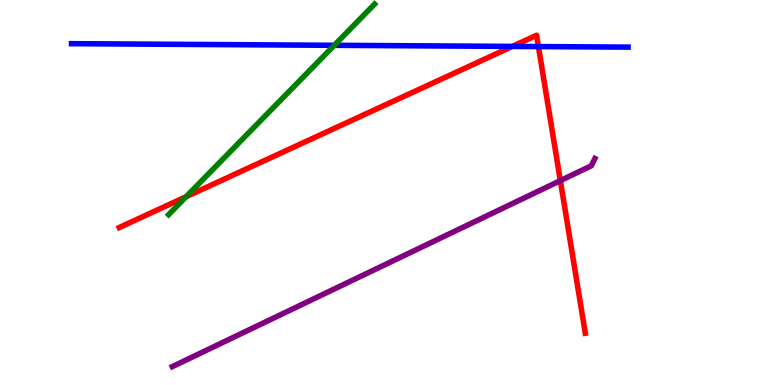[{'lines': ['blue', 'red'], 'intersections': [{'x': 6.61, 'y': 8.79}, {'x': 6.95, 'y': 8.79}]}, {'lines': ['green', 'red'], 'intersections': [{'x': 2.4, 'y': 4.89}]}, {'lines': ['purple', 'red'], 'intersections': [{'x': 7.23, 'y': 5.31}]}, {'lines': ['blue', 'green'], 'intersections': [{'x': 4.31, 'y': 8.82}]}, {'lines': ['blue', 'purple'], 'intersections': []}, {'lines': ['green', 'purple'], 'intersections': []}]